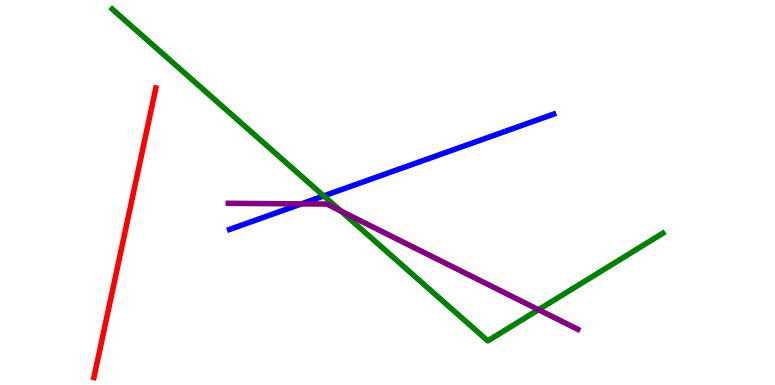[{'lines': ['blue', 'red'], 'intersections': []}, {'lines': ['green', 'red'], 'intersections': []}, {'lines': ['purple', 'red'], 'intersections': []}, {'lines': ['blue', 'green'], 'intersections': [{'x': 4.18, 'y': 4.91}]}, {'lines': ['blue', 'purple'], 'intersections': [{'x': 3.89, 'y': 4.7}]}, {'lines': ['green', 'purple'], 'intersections': [{'x': 4.4, 'y': 4.52}, {'x': 6.95, 'y': 1.96}]}]